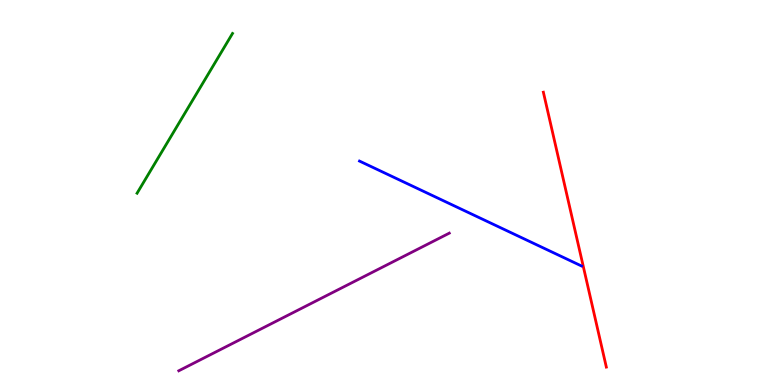[{'lines': ['blue', 'red'], 'intersections': []}, {'lines': ['green', 'red'], 'intersections': []}, {'lines': ['purple', 'red'], 'intersections': []}, {'lines': ['blue', 'green'], 'intersections': []}, {'lines': ['blue', 'purple'], 'intersections': []}, {'lines': ['green', 'purple'], 'intersections': []}]